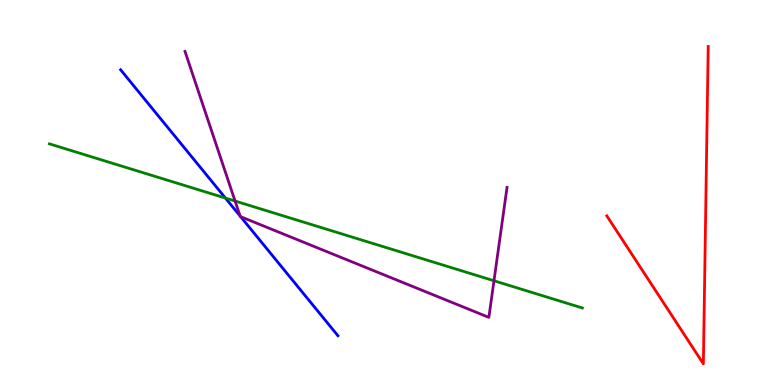[{'lines': ['blue', 'red'], 'intersections': []}, {'lines': ['green', 'red'], 'intersections': []}, {'lines': ['purple', 'red'], 'intersections': []}, {'lines': ['blue', 'green'], 'intersections': [{'x': 2.91, 'y': 4.86}]}, {'lines': ['blue', 'purple'], 'intersections': [{'x': 3.1, 'y': 4.39}, {'x': 3.11, 'y': 4.37}]}, {'lines': ['green', 'purple'], 'intersections': [{'x': 3.03, 'y': 4.78}, {'x': 6.37, 'y': 2.71}]}]